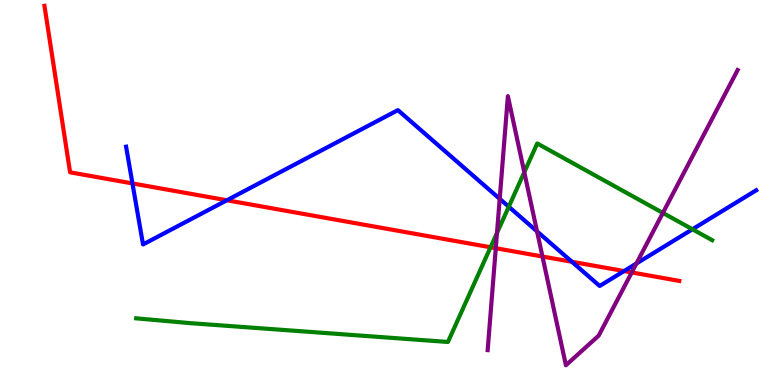[{'lines': ['blue', 'red'], 'intersections': [{'x': 1.71, 'y': 5.24}, {'x': 2.93, 'y': 4.8}, {'x': 7.38, 'y': 3.2}, {'x': 8.05, 'y': 2.96}]}, {'lines': ['green', 'red'], 'intersections': [{'x': 6.33, 'y': 3.58}]}, {'lines': ['purple', 'red'], 'intersections': [{'x': 6.4, 'y': 3.55}, {'x': 7.0, 'y': 3.34}, {'x': 8.15, 'y': 2.92}]}, {'lines': ['blue', 'green'], 'intersections': [{'x': 6.56, 'y': 4.63}, {'x': 8.93, 'y': 4.04}]}, {'lines': ['blue', 'purple'], 'intersections': [{'x': 6.45, 'y': 4.84}, {'x': 6.93, 'y': 3.99}, {'x': 8.21, 'y': 3.16}]}, {'lines': ['green', 'purple'], 'intersections': [{'x': 6.41, 'y': 3.95}, {'x': 6.76, 'y': 5.53}, {'x': 8.55, 'y': 4.47}]}]